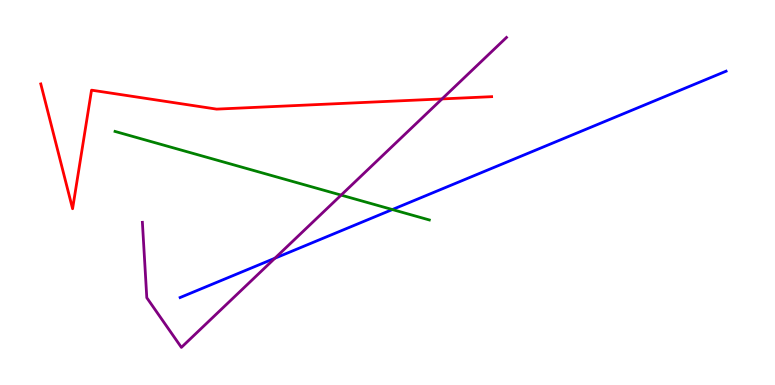[{'lines': ['blue', 'red'], 'intersections': []}, {'lines': ['green', 'red'], 'intersections': []}, {'lines': ['purple', 'red'], 'intersections': [{'x': 5.7, 'y': 7.43}]}, {'lines': ['blue', 'green'], 'intersections': [{'x': 5.06, 'y': 4.56}]}, {'lines': ['blue', 'purple'], 'intersections': [{'x': 3.55, 'y': 3.29}]}, {'lines': ['green', 'purple'], 'intersections': [{'x': 4.4, 'y': 4.93}]}]